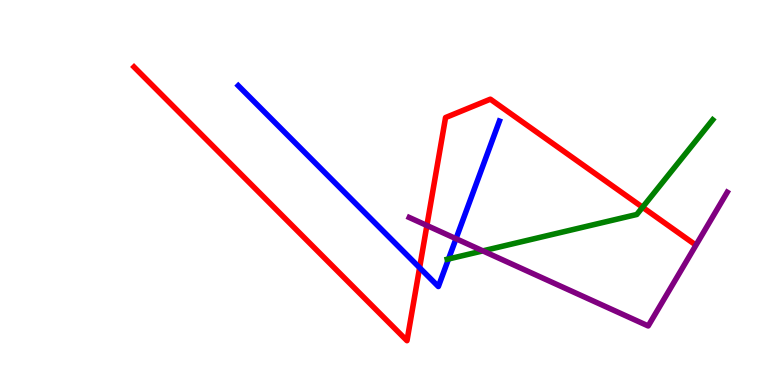[{'lines': ['blue', 'red'], 'intersections': [{'x': 5.41, 'y': 3.05}]}, {'lines': ['green', 'red'], 'intersections': [{'x': 8.29, 'y': 4.62}]}, {'lines': ['purple', 'red'], 'intersections': [{'x': 5.51, 'y': 4.14}]}, {'lines': ['blue', 'green'], 'intersections': [{'x': 5.79, 'y': 3.27}]}, {'lines': ['blue', 'purple'], 'intersections': [{'x': 5.88, 'y': 3.8}]}, {'lines': ['green', 'purple'], 'intersections': [{'x': 6.23, 'y': 3.48}]}]